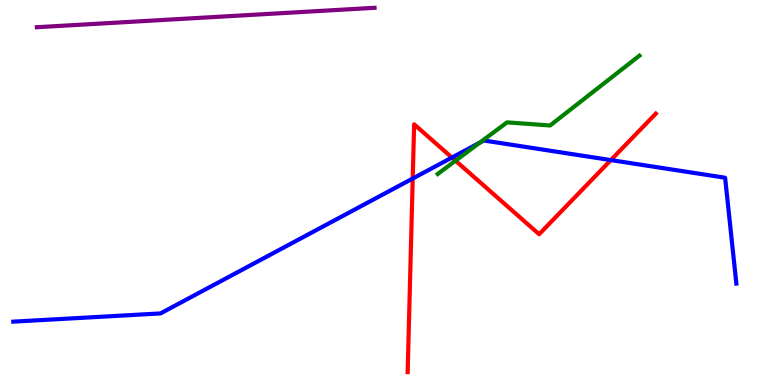[{'lines': ['blue', 'red'], 'intersections': [{'x': 5.33, 'y': 5.36}, {'x': 5.83, 'y': 5.91}, {'x': 7.88, 'y': 5.84}]}, {'lines': ['green', 'red'], 'intersections': [{'x': 5.88, 'y': 5.83}]}, {'lines': ['purple', 'red'], 'intersections': []}, {'lines': ['blue', 'green'], 'intersections': [{'x': 6.19, 'y': 6.29}]}, {'lines': ['blue', 'purple'], 'intersections': []}, {'lines': ['green', 'purple'], 'intersections': []}]